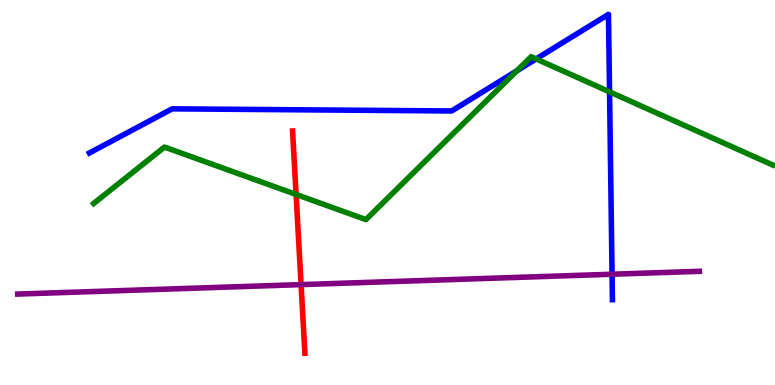[{'lines': ['blue', 'red'], 'intersections': []}, {'lines': ['green', 'red'], 'intersections': [{'x': 3.82, 'y': 4.95}]}, {'lines': ['purple', 'red'], 'intersections': [{'x': 3.88, 'y': 2.61}]}, {'lines': ['blue', 'green'], 'intersections': [{'x': 6.67, 'y': 8.16}, {'x': 6.92, 'y': 8.47}, {'x': 7.87, 'y': 7.61}]}, {'lines': ['blue', 'purple'], 'intersections': [{'x': 7.9, 'y': 2.88}]}, {'lines': ['green', 'purple'], 'intersections': []}]